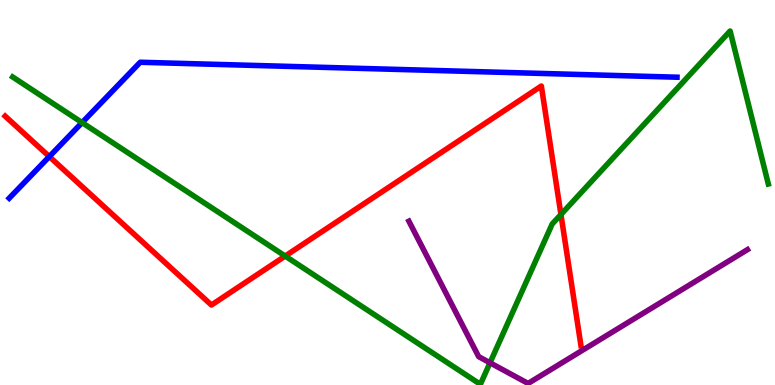[{'lines': ['blue', 'red'], 'intersections': [{'x': 0.636, 'y': 5.93}]}, {'lines': ['green', 'red'], 'intersections': [{'x': 3.68, 'y': 3.35}, {'x': 7.24, 'y': 4.43}]}, {'lines': ['purple', 'red'], 'intersections': []}, {'lines': ['blue', 'green'], 'intersections': [{'x': 1.06, 'y': 6.82}]}, {'lines': ['blue', 'purple'], 'intersections': []}, {'lines': ['green', 'purple'], 'intersections': [{'x': 6.32, 'y': 0.577}]}]